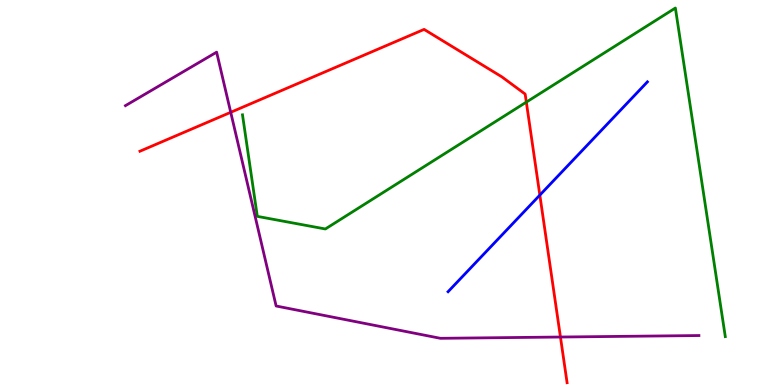[{'lines': ['blue', 'red'], 'intersections': [{'x': 6.97, 'y': 4.93}]}, {'lines': ['green', 'red'], 'intersections': [{'x': 6.79, 'y': 7.35}]}, {'lines': ['purple', 'red'], 'intersections': [{'x': 2.98, 'y': 7.08}, {'x': 7.23, 'y': 1.25}]}, {'lines': ['blue', 'green'], 'intersections': []}, {'lines': ['blue', 'purple'], 'intersections': []}, {'lines': ['green', 'purple'], 'intersections': []}]